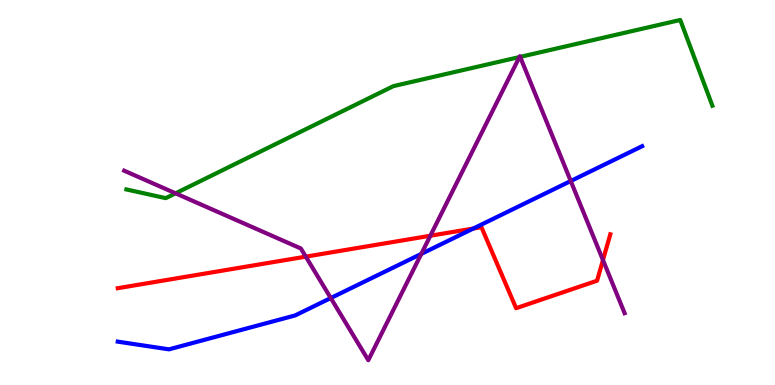[{'lines': ['blue', 'red'], 'intersections': [{'x': 6.11, 'y': 4.06}]}, {'lines': ['green', 'red'], 'intersections': []}, {'lines': ['purple', 'red'], 'intersections': [{'x': 3.95, 'y': 3.33}, {'x': 5.55, 'y': 3.88}, {'x': 7.78, 'y': 3.25}]}, {'lines': ['blue', 'green'], 'intersections': []}, {'lines': ['blue', 'purple'], 'intersections': [{'x': 4.27, 'y': 2.26}, {'x': 5.44, 'y': 3.41}, {'x': 7.36, 'y': 5.3}]}, {'lines': ['green', 'purple'], 'intersections': [{'x': 2.27, 'y': 4.98}, {'x': 6.7, 'y': 8.52}, {'x': 6.71, 'y': 8.52}]}]